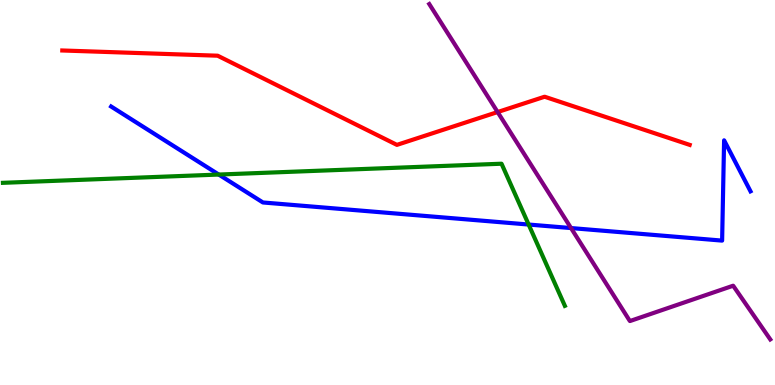[{'lines': ['blue', 'red'], 'intersections': []}, {'lines': ['green', 'red'], 'intersections': []}, {'lines': ['purple', 'red'], 'intersections': [{'x': 6.42, 'y': 7.09}]}, {'lines': ['blue', 'green'], 'intersections': [{'x': 2.82, 'y': 5.47}, {'x': 6.82, 'y': 4.17}]}, {'lines': ['blue', 'purple'], 'intersections': [{'x': 7.37, 'y': 4.08}]}, {'lines': ['green', 'purple'], 'intersections': []}]